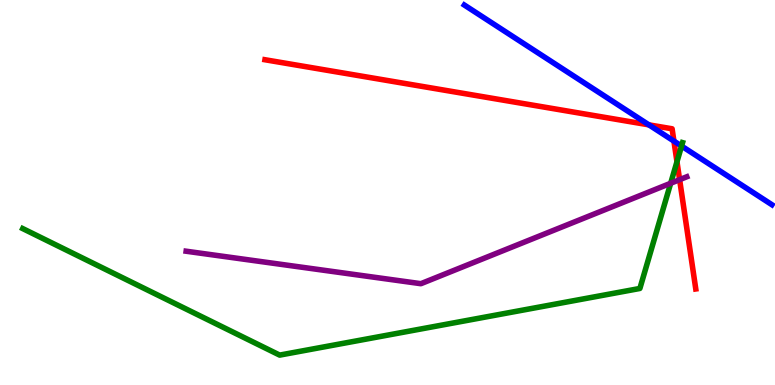[{'lines': ['blue', 'red'], 'intersections': [{'x': 8.37, 'y': 6.76}, {'x': 8.7, 'y': 6.34}]}, {'lines': ['green', 'red'], 'intersections': [{'x': 8.74, 'y': 5.8}]}, {'lines': ['purple', 'red'], 'intersections': [{'x': 8.77, 'y': 5.33}]}, {'lines': ['blue', 'green'], 'intersections': [{'x': 8.79, 'y': 6.21}]}, {'lines': ['blue', 'purple'], 'intersections': []}, {'lines': ['green', 'purple'], 'intersections': [{'x': 8.65, 'y': 5.24}]}]